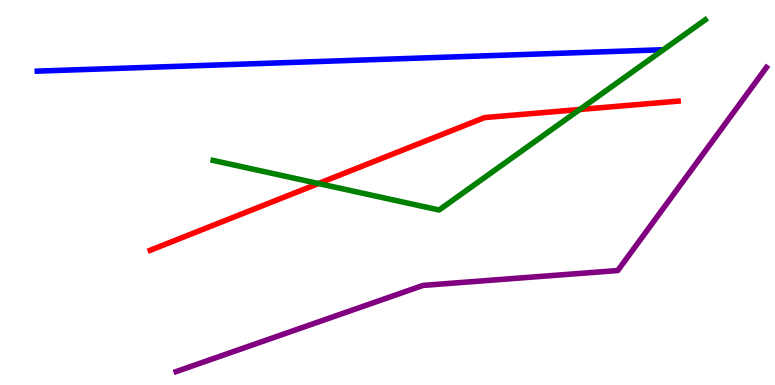[{'lines': ['blue', 'red'], 'intersections': []}, {'lines': ['green', 'red'], 'intersections': [{'x': 4.11, 'y': 5.23}, {'x': 7.48, 'y': 7.16}]}, {'lines': ['purple', 'red'], 'intersections': []}, {'lines': ['blue', 'green'], 'intersections': []}, {'lines': ['blue', 'purple'], 'intersections': []}, {'lines': ['green', 'purple'], 'intersections': []}]